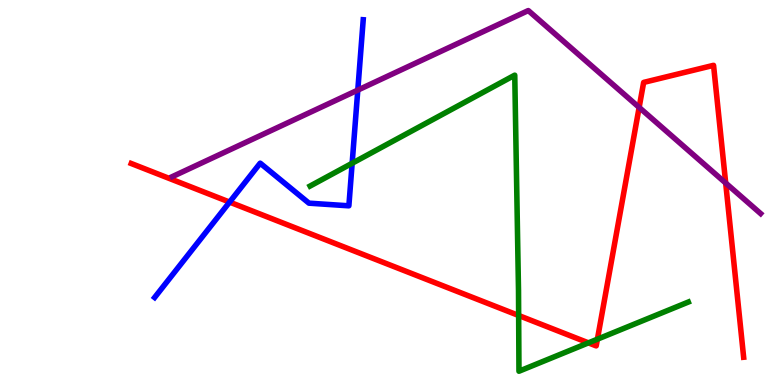[{'lines': ['blue', 'red'], 'intersections': [{'x': 2.96, 'y': 4.75}]}, {'lines': ['green', 'red'], 'intersections': [{'x': 6.69, 'y': 1.81}, {'x': 7.59, 'y': 1.09}, {'x': 7.71, 'y': 1.19}]}, {'lines': ['purple', 'red'], 'intersections': [{'x': 8.25, 'y': 7.21}, {'x': 9.36, 'y': 5.25}]}, {'lines': ['blue', 'green'], 'intersections': [{'x': 4.54, 'y': 5.76}]}, {'lines': ['blue', 'purple'], 'intersections': [{'x': 4.62, 'y': 7.66}]}, {'lines': ['green', 'purple'], 'intersections': []}]